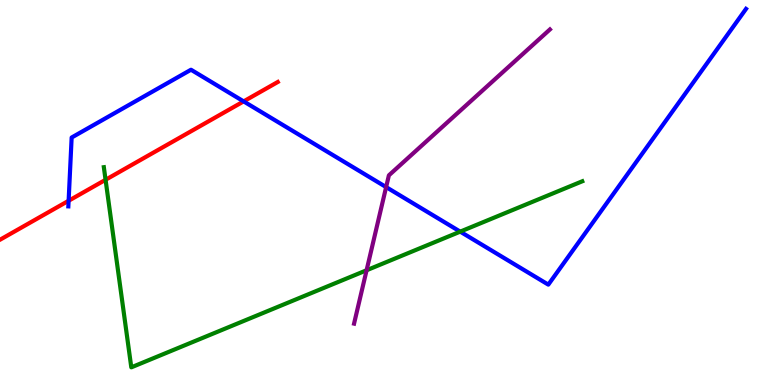[{'lines': ['blue', 'red'], 'intersections': [{'x': 0.885, 'y': 4.79}, {'x': 3.14, 'y': 7.37}]}, {'lines': ['green', 'red'], 'intersections': [{'x': 1.36, 'y': 5.33}]}, {'lines': ['purple', 'red'], 'intersections': []}, {'lines': ['blue', 'green'], 'intersections': [{'x': 5.94, 'y': 3.98}]}, {'lines': ['blue', 'purple'], 'intersections': [{'x': 4.98, 'y': 5.14}]}, {'lines': ['green', 'purple'], 'intersections': [{'x': 4.73, 'y': 2.98}]}]